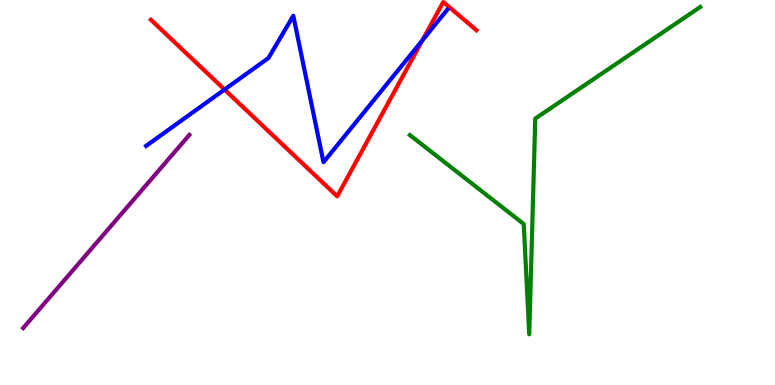[{'lines': ['blue', 'red'], 'intersections': [{'x': 2.9, 'y': 7.67}, {'x': 5.45, 'y': 8.95}]}, {'lines': ['green', 'red'], 'intersections': []}, {'lines': ['purple', 'red'], 'intersections': []}, {'lines': ['blue', 'green'], 'intersections': []}, {'lines': ['blue', 'purple'], 'intersections': []}, {'lines': ['green', 'purple'], 'intersections': []}]